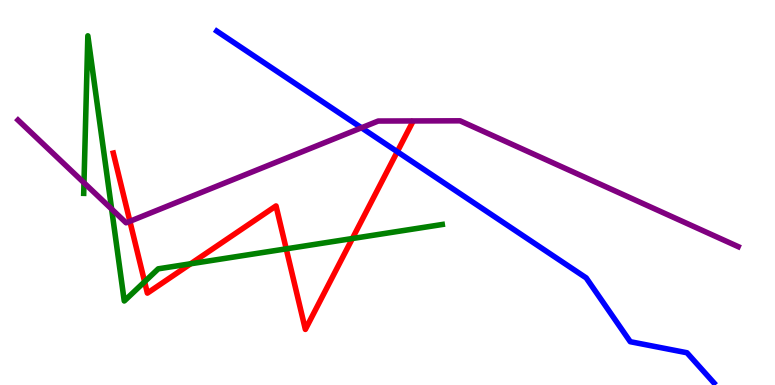[{'lines': ['blue', 'red'], 'intersections': [{'x': 5.13, 'y': 6.06}]}, {'lines': ['green', 'red'], 'intersections': [{'x': 1.87, 'y': 2.68}, {'x': 2.46, 'y': 3.15}, {'x': 3.69, 'y': 3.54}, {'x': 4.55, 'y': 3.8}]}, {'lines': ['purple', 'red'], 'intersections': [{'x': 1.68, 'y': 4.25}]}, {'lines': ['blue', 'green'], 'intersections': []}, {'lines': ['blue', 'purple'], 'intersections': [{'x': 4.66, 'y': 6.68}]}, {'lines': ['green', 'purple'], 'intersections': [{'x': 1.08, 'y': 5.25}, {'x': 1.44, 'y': 4.57}]}]